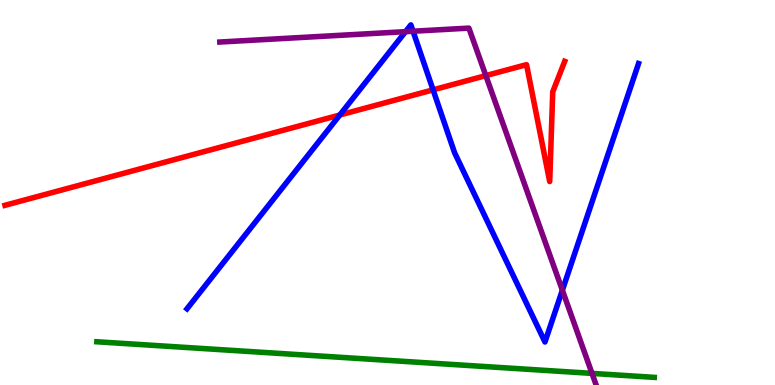[{'lines': ['blue', 'red'], 'intersections': [{'x': 4.38, 'y': 7.01}, {'x': 5.59, 'y': 7.67}]}, {'lines': ['green', 'red'], 'intersections': []}, {'lines': ['purple', 'red'], 'intersections': [{'x': 6.27, 'y': 8.04}]}, {'lines': ['blue', 'green'], 'intersections': []}, {'lines': ['blue', 'purple'], 'intersections': [{'x': 5.23, 'y': 9.18}, {'x': 5.33, 'y': 9.19}, {'x': 7.26, 'y': 2.46}]}, {'lines': ['green', 'purple'], 'intersections': [{'x': 7.64, 'y': 0.302}]}]